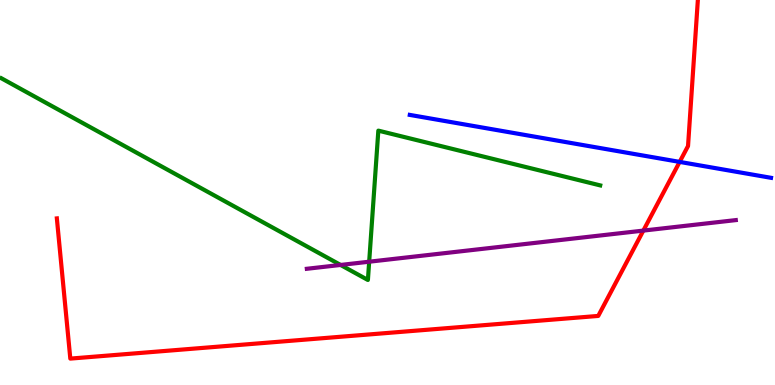[{'lines': ['blue', 'red'], 'intersections': [{'x': 8.77, 'y': 5.79}]}, {'lines': ['green', 'red'], 'intersections': []}, {'lines': ['purple', 'red'], 'intersections': [{'x': 8.3, 'y': 4.01}]}, {'lines': ['blue', 'green'], 'intersections': []}, {'lines': ['blue', 'purple'], 'intersections': []}, {'lines': ['green', 'purple'], 'intersections': [{'x': 4.39, 'y': 3.12}, {'x': 4.76, 'y': 3.2}]}]